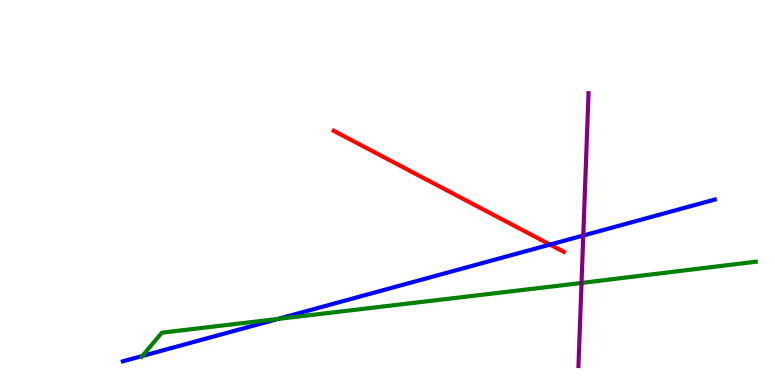[{'lines': ['blue', 'red'], 'intersections': [{'x': 7.1, 'y': 3.65}]}, {'lines': ['green', 'red'], 'intersections': []}, {'lines': ['purple', 'red'], 'intersections': []}, {'lines': ['blue', 'green'], 'intersections': [{'x': 1.84, 'y': 0.754}, {'x': 3.59, 'y': 1.72}]}, {'lines': ['blue', 'purple'], 'intersections': [{'x': 7.53, 'y': 3.88}]}, {'lines': ['green', 'purple'], 'intersections': [{'x': 7.5, 'y': 2.65}]}]